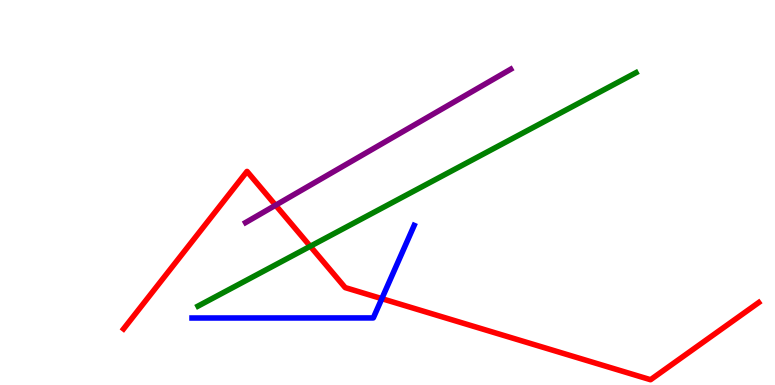[{'lines': ['blue', 'red'], 'intersections': [{'x': 4.93, 'y': 2.24}]}, {'lines': ['green', 'red'], 'intersections': [{'x': 4.0, 'y': 3.6}]}, {'lines': ['purple', 'red'], 'intersections': [{'x': 3.56, 'y': 4.67}]}, {'lines': ['blue', 'green'], 'intersections': []}, {'lines': ['blue', 'purple'], 'intersections': []}, {'lines': ['green', 'purple'], 'intersections': []}]